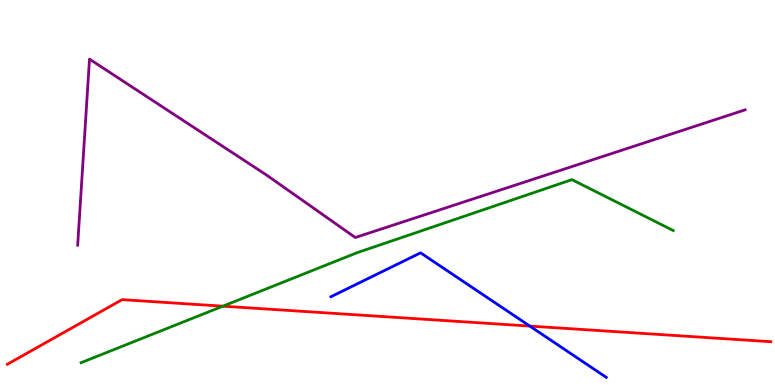[{'lines': ['blue', 'red'], 'intersections': [{'x': 6.84, 'y': 1.53}]}, {'lines': ['green', 'red'], 'intersections': [{'x': 2.88, 'y': 2.05}]}, {'lines': ['purple', 'red'], 'intersections': []}, {'lines': ['blue', 'green'], 'intersections': []}, {'lines': ['blue', 'purple'], 'intersections': []}, {'lines': ['green', 'purple'], 'intersections': []}]